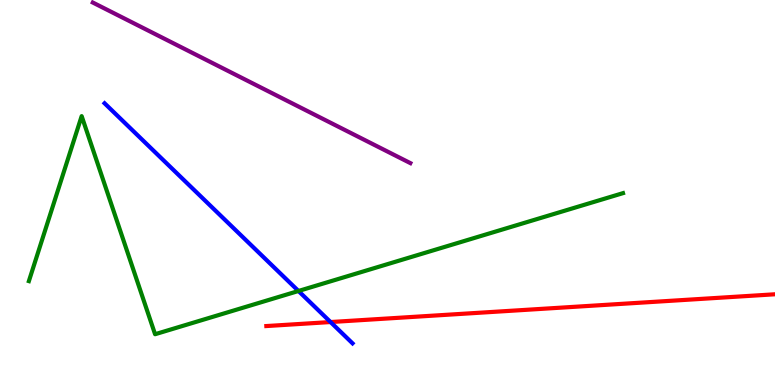[{'lines': ['blue', 'red'], 'intersections': [{'x': 4.27, 'y': 1.64}]}, {'lines': ['green', 'red'], 'intersections': []}, {'lines': ['purple', 'red'], 'intersections': []}, {'lines': ['blue', 'green'], 'intersections': [{'x': 3.85, 'y': 2.44}]}, {'lines': ['blue', 'purple'], 'intersections': []}, {'lines': ['green', 'purple'], 'intersections': []}]